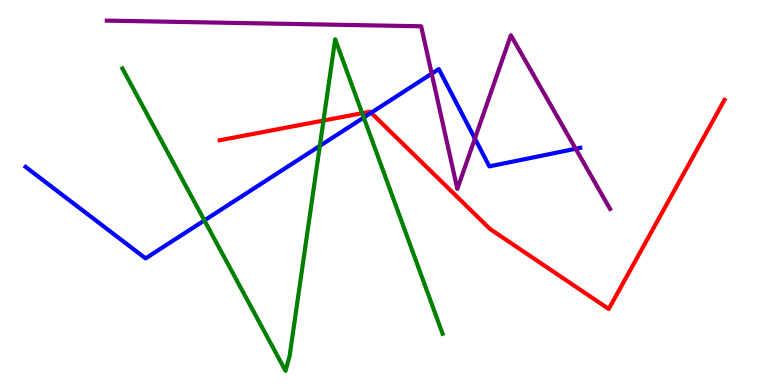[{'lines': ['blue', 'red'], 'intersections': [{'x': 4.79, 'y': 7.07}]}, {'lines': ['green', 'red'], 'intersections': [{'x': 4.17, 'y': 6.87}, {'x': 4.67, 'y': 7.06}]}, {'lines': ['purple', 'red'], 'intersections': []}, {'lines': ['blue', 'green'], 'intersections': [{'x': 2.64, 'y': 4.27}, {'x': 4.13, 'y': 6.21}, {'x': 4.69, 'y': 6.95}]}, {'lines': ['blue', 'purple'], 'intersections': [{'x': 5.57, 'y': 8.09}, {'x': 6.13, 'y': 6.4}, {'x': 7.43, 'y': 6.14}]}, {'lines': ['green', 'purple'], 'intersections': []}]